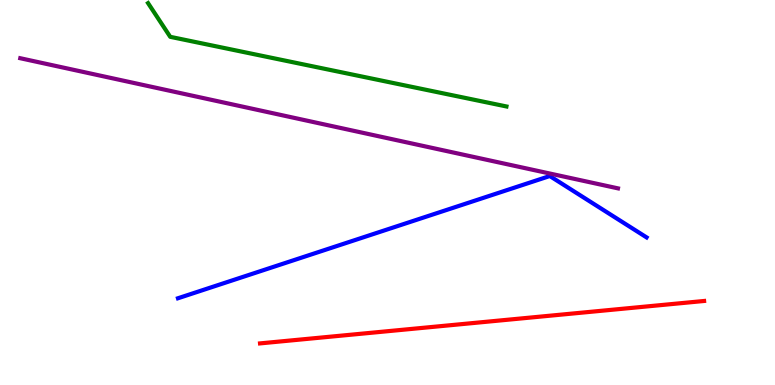[{'lines': ['blue', 'red'], 'intersections': []}, {'lines': ['green', 'red'], 'intersections': []}, {'lines': ['purple', 'red'], 'intersections': []}, {'lines': ['blue', 'green'], 'intersections': []}, {'lines': ['blue', 'purple'], 'intersections': []}, {'lines': ['green', 'purple'], 'intersections': []}]